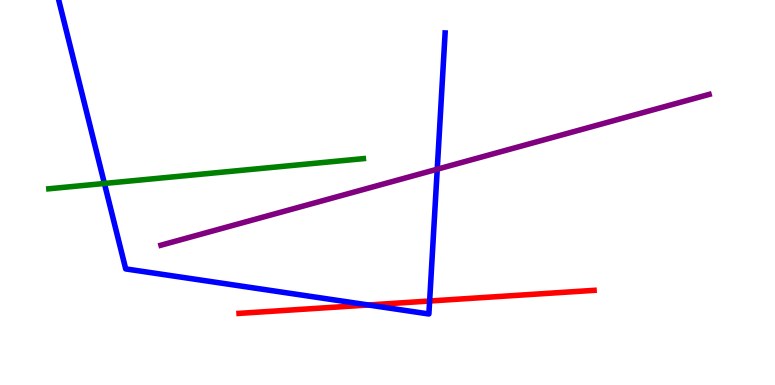[{'lines': ['blue', 'red'], 'intersections': [{'x': 4.75, 'y': 2.08}, {'x': 5.54, 'y': 2.18}]}, {'lines': ['green', 'red'], 'intersections': []}, {'lines': ['purple', 'red'], 'intersections': []}, {'lines': ['blue', 'green'], 'intersections': [{'x': 1.35, 'y': 5.23}]}, {'lines': ['blue', 'purple'], 'intersections': [{'x': 5.64, 'y': 5.61}]}, {'lines': ['green', 'purple'], 'intersections': []}]